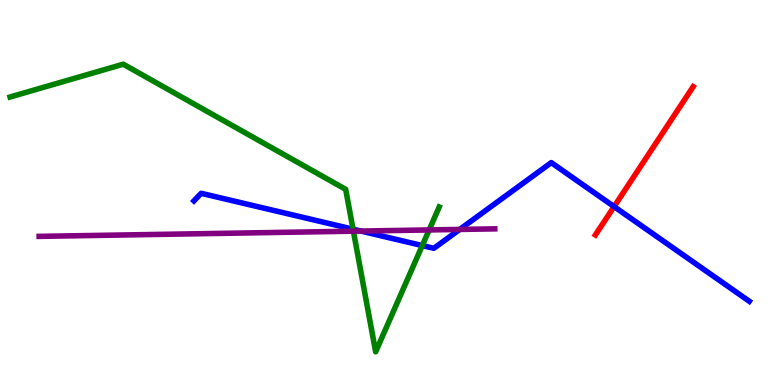[{'lines': ['blue', 'red'], 'intersections': [{'x': 7.92, 'y': 4.63}]}, {'lines': ['green', 'red'], 'intersections': []}, {'lines': ['purple', 'red'], 'intersections': []}, {'lines': ['blue', 'green'], 'intersections': [{'x': 4.56, 'y': 4.05}, {'x': 5.45, 'y': 3.62}]}, {'lines': ['blue', 'purple'], 'intersections': [{'x': 4.66, 'y': 4.0}, {'x': 5.93, 'y': 4.04}]}, {'lines': ['green', 'purple'], 'intersections': [{'x': 4.56, 'y': 4.0}, {'x': 5.54, 'y': 4.03}]}]